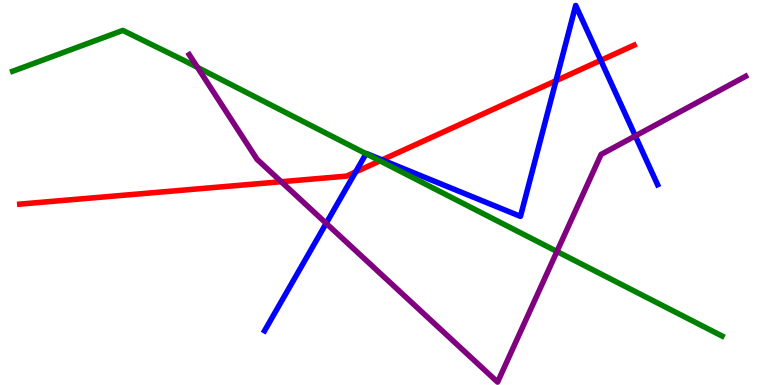[{'lines': ['blue', 'red'], 'intersections': [{'x': 4.59, 'y': 5.53}, {'x': 4.93, 'y': 5.85}, {'x': 7.17, 'y': 7.9}, {'x': 7.75, 'y': 8.43}]}, {'lines': ['green', 'red'], 'intersections': [{'x': 4.9, 'y': 5.82}]}, {'lines': ['purple', 'red'], 'intersections': [{'x': 3.63, 'y': 5.28}]}, {'lines': ['blue', 'green'], 'intersections': [{'x': 4.72, 'y': 6.01}]}, {'lines': ['blue', 'purple'], 'intersections': [{'x': 4.21, 'y': 4.2}, {'x': 8.2, 'y': 6.47}]}, {'lines': ['green', 'purple'], 'intersections': [{'x': 2.55, 'y': 8.25}, {'x': 7.19, 'y': 3.47}]}]